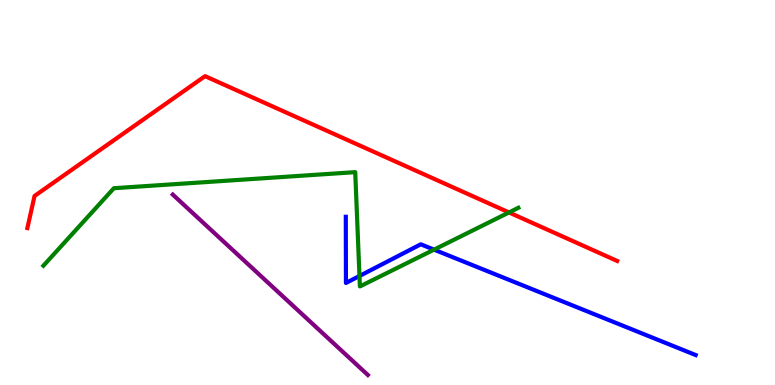[{'lines': ['blue', 'red'], 'intersections': []}, {'lines': ['green', 'red'], 'intersections': [{'x': 6.57, 'y': 4.48}]}, {'lines': ['purple', 'red'], 'intersections': []}, {'lines': ['blue', 'green'], 'intersections': [{'x': 4.64, 'y': 2.83}, {'x': 5.6, 'y': 3.52}]}, {'lines': ['blue', 'purple'], 'intersections': []}, {'lines': ['green', 'purple'], 'intersections': []}]